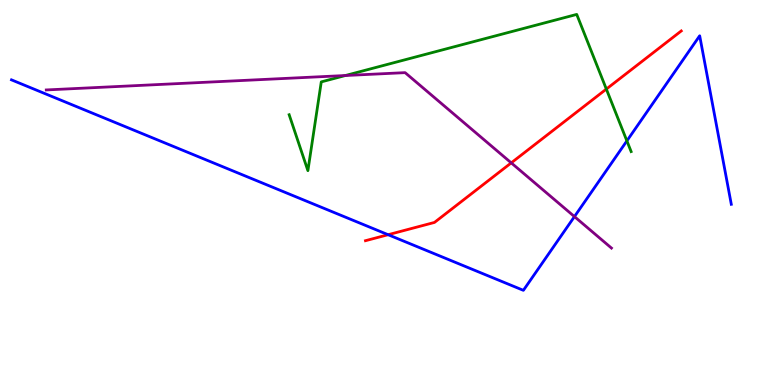[{'lines': ['blue', 'red'], 'intersections': [{'x': 5.01, 'y': 3.9}]}, {'lines': ['green', 'red'], 'intersections': [{'x': 7.82, 'y': 7.69}]}, {'lines': ['purple', 'red'], 'intersections': [{'x': 6.6, 'y': 5.77}]}, {'lines': ['blue', 'green'], 'intersections': [{'x': 8.09, 'y': 6.34}]}, {'lines': ['blue', 'purple'], 'intersections': [{'x': 7.41, 'y': 4.37}]}, {'lines': ['green', 'purple'], 'intersections': [{'x': 4.46, 'y': 8.04}]}]